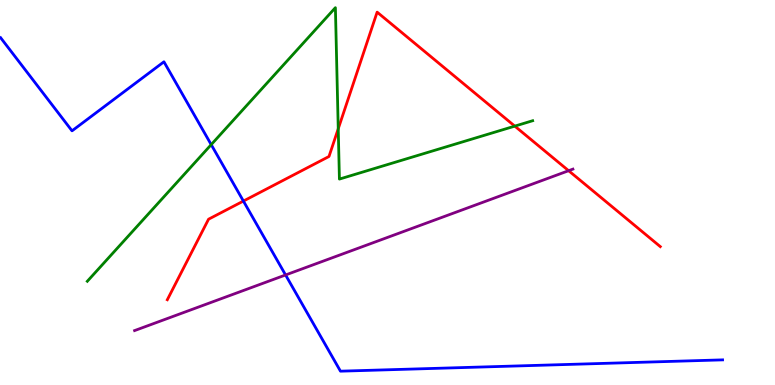[{'lines': ['blue', 'red'], 'intersections': [{'x': 3.14, 'y': 4.78}]}, {'lines': ['green', 'red'], 'intersections': [{'x': 4.36, 'y': 6.66}, {'x': 6.64, 'y': 6.72}]}, {'lines': ['purple', 'red'], 'intersections': [{'x': 7.34, 'y': 5.57}]}, {'lines': ['blue', 'green'], 'intersections': [{'x': 2.73, 'y': 6.24}]}, {'lines': ['blue', 'purple'], 'intersections': [{'x': 3.68, 'y': 2.86}]}, {'lines': ['green', 'purple'], 'intersections': []}]